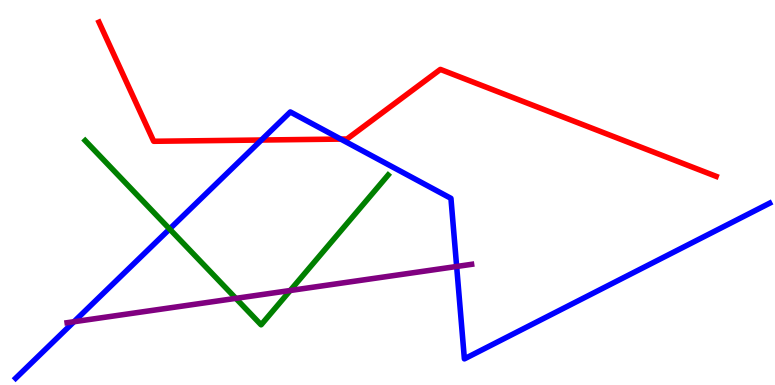[{'lines': ['blue', 'red'], 'intersections': [{'x': 3.37, 'y': 6.36}, {'x': 4.4, 'y': 6.39}]}, {'lines': ['green', 'red'], 'intersections': []}, {'lines': ['purple', 'red'], 'intersections': []}, {'lines': ['blue', 'green'], 'intersections': [{'x': 2.19, 'y': 4.05}]}, {'lines': ['blue', 'purple'], 'intersections': [{'x': 0.954, 'y': 1.64}, {'x': 5.89, 'y': 3.08}]}, {'lines': ['green', 'purple'], 'intersections': [{'x': 3.04, 'y': 2.25}, {'x': 3.74, 'y': 2.45}]}]